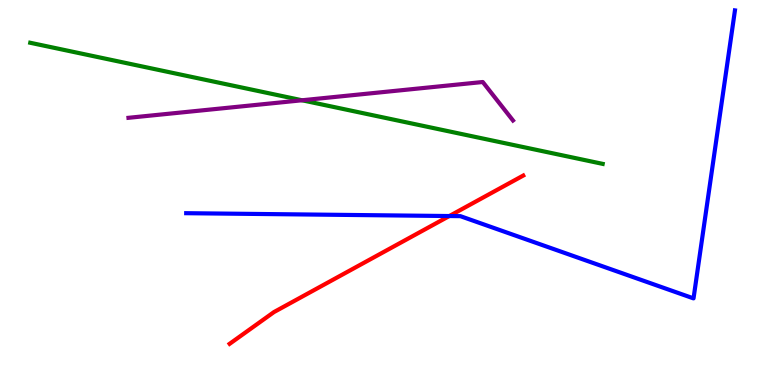[{'lines': ['blue', 'red'], 'intersections': [{'x': 5.8, 'y': 4.39}]}, {'lines': ['green', 'red'], 'intersections': []}, {'lines': ['purple', 'red'], 'intersections': []}, {'lines': ['blue', 'green'], 'intersections': []}, {'lines': ['blue', 'purple'], 'intersections': []}, {'lines': ['green', 'purple'], 'intersections': [{'x': 3.9, 'y': 7.4}]}]